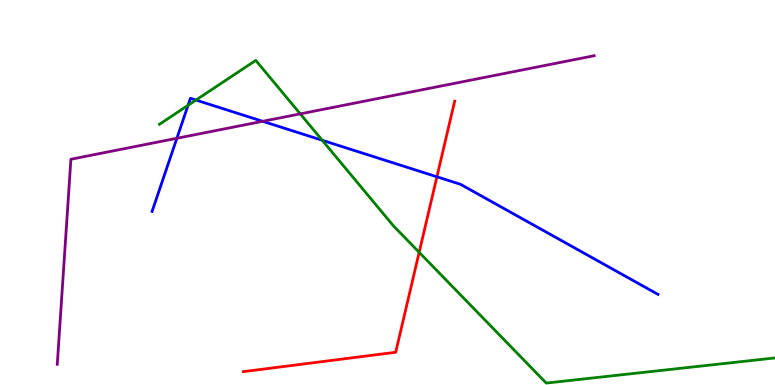[{'lines': ['blue', 'red'], 'intersections': [{'x': 5.64, 'y': 5.41}]}, {'lines': ['green', 'red'], 'intersections': [{'x': 5.41, 'y': 3.45}]}, {'lines': ['purple', 'red'], 'intersections': []}, {'lines': ['blue', 'green'], 'intersections': [{'x': 2.43, 'y': 7.26}, {'x': 2.53, 'y': 7.4}, {'x': 4.16, 'y': 6.36}]}, {'lines': ['blue', 'purple'], 'intersections': [{'x': 2.28, 'y': 6.41}, {'x': 3.39, 'y': 6.85}]}, {'lines': ['green', 'purple'], 'intersections': [{'x': 3.87, 'y': 7.04}]}]